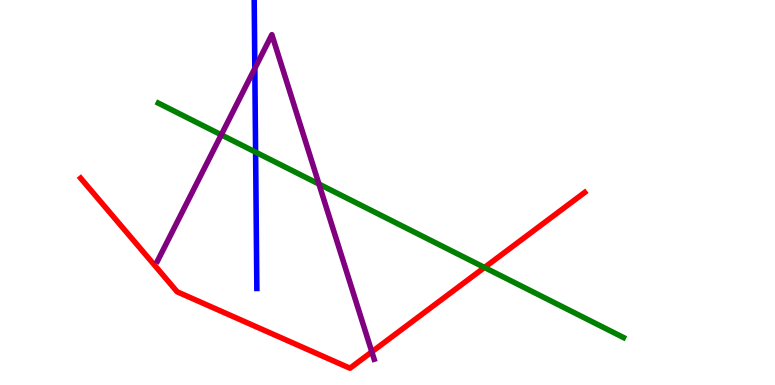[{'lines': ['blue', 'red'], 'intersections': []}, {'lines': ['green', 'red'], 'intersections': [{'x': 6.25, 'y': 3.05}]}, {'lines': ['purple', 'red'], 'intersections': [{'x': 4.8, 'y': 0.861}]}, {'lines': ['blue', 'green'], 'intersections': [{'x': 3.3, 'y': 6.05}]}, {'lines': ['blue', 'purple'], 'intersections': [{'x': 3.29, 'y': 8.22}]}, {'lines': ['green', 'purple'], 'intersections': [{'x': 2.86, 'y': 6.5}, {'x': 4.12, 'y': 5.22}]}]